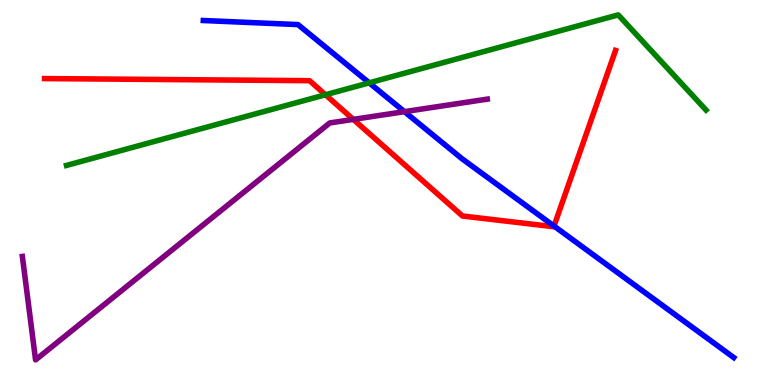[{'lines': ['blue', 'red'], 'intersections': [{'x': 7.15, 'y': 4.13}]}, {'lines': ['green', 'red'], 'intersections': [{'x': 4.2, 'y': 7.54}]}, {'lines': ['purple', 'red'], 'intersections': [{'x': 4.56, 'y': 6.9}]}, {'lines': ['blue', 'green'], 'intersections': [{'x': 4.76, 'y': 7.85}]}, {'lines': ['blue', 'purple'], 'intersections': [{'x': 5.22, 'y': 7.1}]}, {'lines': ['green', 'purple'], 'intersections': []}]